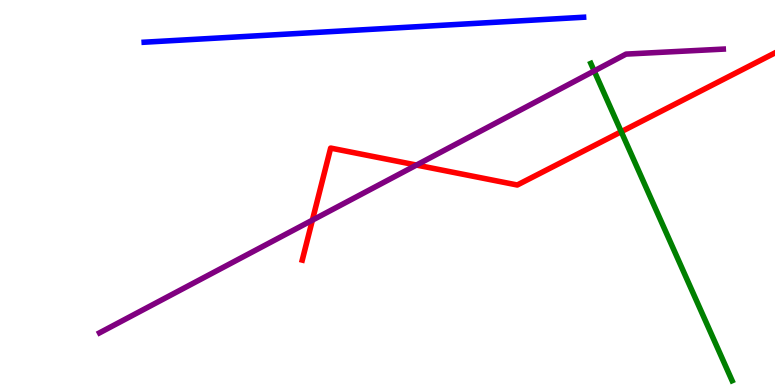[{'lines': ['blue', 'red'], 'intersections': []}, {'lines': ['green', 'red'], 'intersections': [{'x': 8.02, 'y': 6.58}]}, {'lines': ['purple', 'red'], 'intersections': [{'x': 4.03, 'y': 4.28}, {'x': 5.37, 'y': 5.71}]}, {'lines': ['blue', 'green'], 'intersections': []}, {'lines': ['blue', 'purple'], 'intersections': []}, {'lines': ['green', 'purple'], 'intersections': [{'x': 7.67, 'y': 8.16}]}]